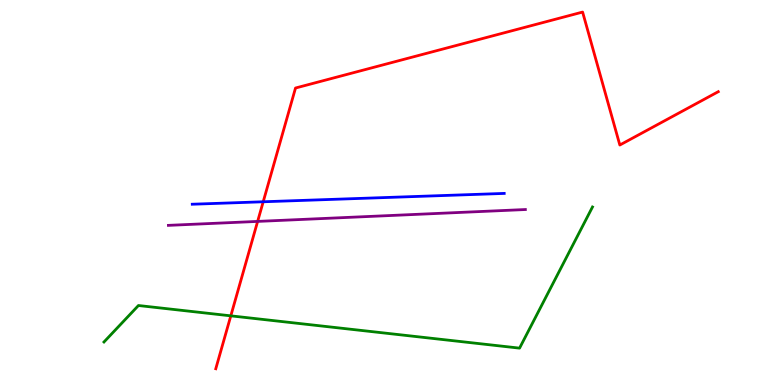[{'lines': ['blue', 'red'], 'intersections': [{'x': 3.4, 'y': 4.76}]}, {'lines': ['green', 'red'], 'intersections': [{'x': 2.98, 'y': 1.8}]}, {'lines': ['purple', 'red'], 'intersections': [{'x': 3.32, 'y': 4.25}]}, {'lines': ['blue', 'green'], 'intersections': []}, {'lines': ['blue', 'purple'], 'intersections': []}, {'lines': ['green', 'purple'], 'intersections': []}]